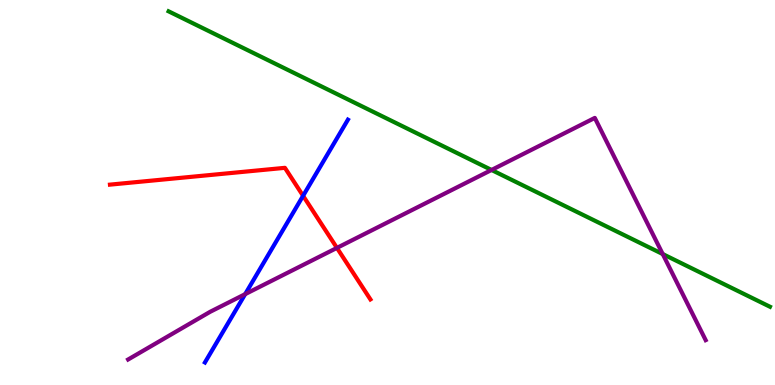[{'lines': ['blue', 'red'], 'intersections': [{'x': 3.91, 'y': 4.91}]}, {'lines': ['green', 'red'], 'intersections': []}, {'lines': ['purple', 'red'], 'intersections': [{'x': 4.35, 'y': 3.56}]}, {'lines': ['blue', 'green'], 'intersections': []}, {'lines': ['blue', 'purple'], 'intersections': [{'x': 3.16, 'y': 2.36}]}, {'lines': ['green', 'purple'], 'intersections': [{'x': 6.34, 'y': 5.59}, {'x': 8.55, 'y': 3.4}]}]